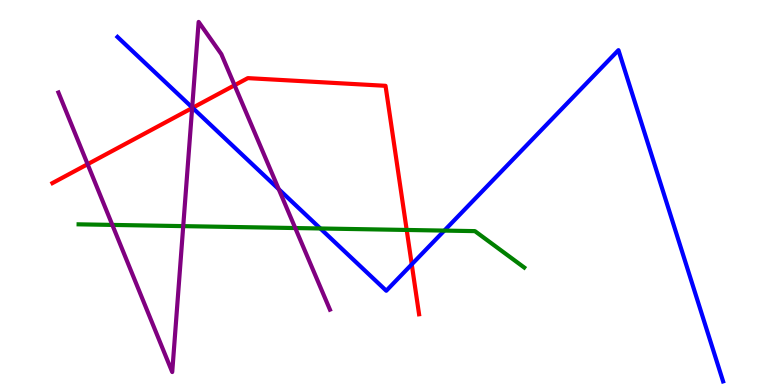[{'lines': ['blue', 'red'], 'intersections': [{'x': 2.48, 'y': 7.2}, {'x': 5.31, 'y': 3.13}]}, {'lines': ['green', 'red'], 'intersections': [{'x': 5.25, 'y': 4.03}]}, {'lines': ['purple', 'red'], 'intersections': [{'x': 1.13, 'y': 5.74}, {'x': 2.48, 'y': 7.19}, {'x': 3.03, 'y': 7.79}]}, {'lines': ['blue', 'green'], 'intersections': [{'x': 4.13, 'y': 4.07}, {'x': 5.73, 'y': 4.01}]}, {'lines': ['blue', 'purple'], 'intersections': [{'x': 2.48, 'y': 7.21}, {'x': 3.6, 'y': 5.09}]}, {'lines': ['green', 'purple'], 'intersections': [{'x': 1.45, 'y': 4.16}, {'x': 2.36, 'y': 4.13}, {'x': 3.81, 'y': 4.08}]}]